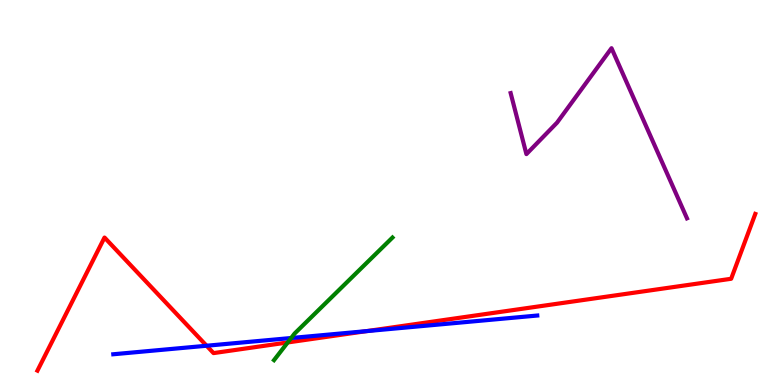[{'lines': ['blue', 'red'], 'intersections': [{'x': 2.67, 'y': 1.02}, {'x': 4.73, 'y': 1.4}]}, {'lines': ['green', 'red'], 'intersections': [{'x': 3.71, 'y': 1.11}]}, {'lines': ['purple', 'red'], 'intersections': []}, {'lines': ['blue', 'green'], 'intersections': [{'x': 3.76, 'y': 1.22}]}, {'lines': ['blue', 'purple'], 'intersections': []}, {'lines': ['green', 'purple'], 'intersections': []}]